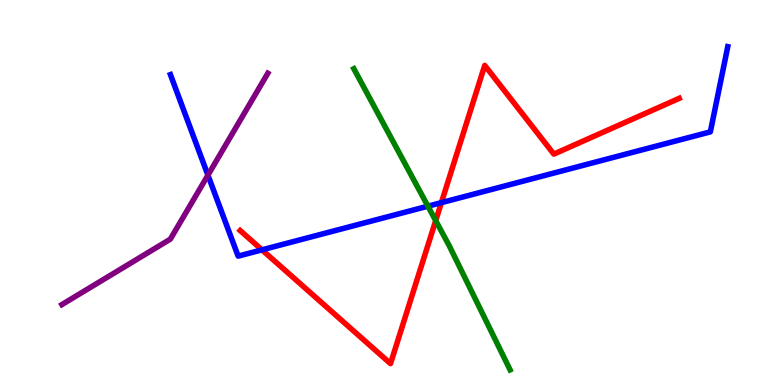[{'lines': ['blue', 'red'], 'intersections': [{'x': 3.38, 'y': 3.51}, {'x': 5.7, 'y': 4.74}]}, {'lines': ['green', 'red'], 'intersections': [{'x': 5.62, 'y': 4.27}]}, {'lines': ['purple', 'red'], 'intersections': []}, {'lines': ['blue', 'green'], 'intersections': [{'x': 5.52, 'y': 4.64}]}, {'lines': ['blue', 'purple'], 'intersections': [{'x': 2.68, 'y': 5.45}]}, {'lines': ['green', 'purple'], 'intersections': []}]